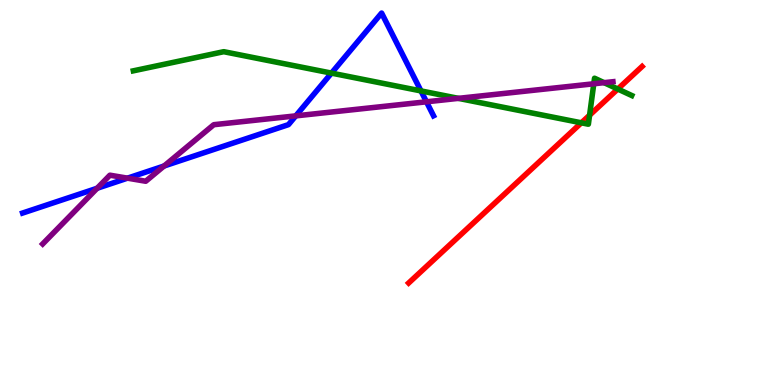[{'lines': ['blue', 'red'], 'intersections': []}, {'lines': ['green', 'red'], 'intersections': [{'x': 7.5, 'y': 6.81}, {'x': 7.61, 'y': 7.01}, {'x': 7.97, 'y': 7.69}]}, {'lines': ['purple', 'red'], 'intersections': []}, {'lines': ['blue', 'green'], 'intersections': [{'x': 4.28, 'y': 8.1}, {'x': 5.43, 'y': 7.64}]}, {'lines': ['blue', 'purple'], 'intersections': [{'x': 1.25, 'y': 5.11}, {'x': 1.65, 'y': 5.37}, {'x': 2.12, 'y': 5.69}, {'x': 3.82, 'y': 6.99}, {'x': 5.5, 'y': 7.36}]}, {'lines': ['green', 'purple'], 'intersections': [{'x': 5.91, 'y': 7.45}, {'x': 7.66, 'y': 7.82}, {'x': 7.79, 'y': 7.85}]}]